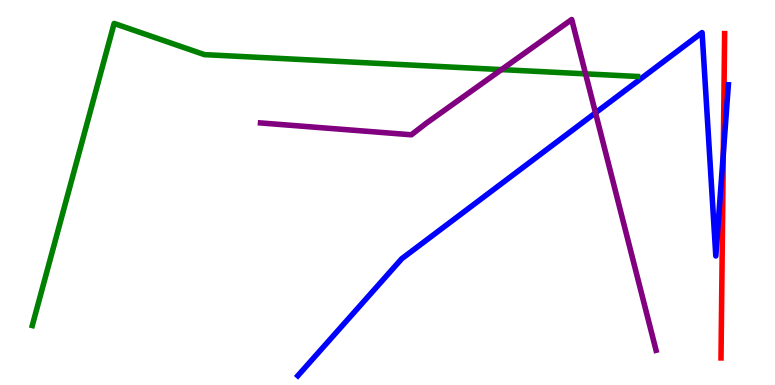[{'lines': ['blue', 'red'], 'intersections': [{'x': 9.33, 'y': 6.0}]}, {'lines': ['green', 'red'], 'intersections': []}, {'lines': ['purple', 'red'], 'intersections': []}, {'lines': ['blue', 'green'], 'intersections': []}, {'lines': ['blue', 'purple'], 'intersections': [{'x': 7.68, 'y': 7.07}]}, {'lines': ['green', 'purple'], 'intersections': [{'x': 6.47, 'y': 8.19}, {'x': 7.56, 'y': 8.08}]}]